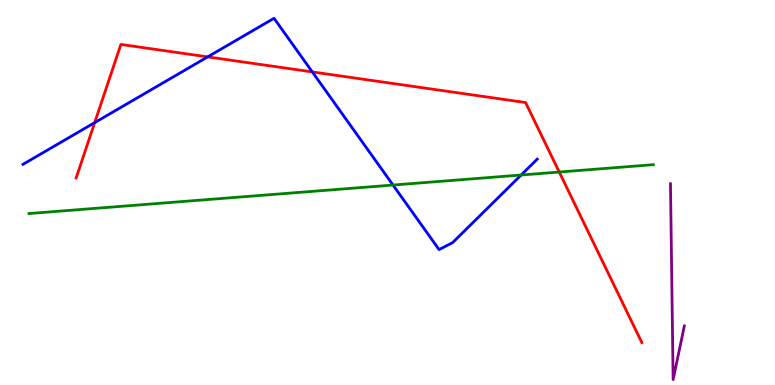[{'lines': ['blue', 'red'], 'intersections': [{'x': 1.22, 'y': 6.81}, {'x': 2.68, 'y': 8.52}, {'x': 4.03, 'y': 8.13}]}, {'lines': ['green', 'red'], 'intersections': [{'x': 7.22, 'y': 5.53}]}, {'lines': ['purple', 'red'], 'intersections': []}, {'lines': ['blue', 'green'], 'intersections': [{'x': 5.07, 'y': 5.19}, {'x': 6.72, 'y': 5.45}]}, {'lines': ['blue', 'purple'], 'intersections': []}, {'lines': ['green', 'purple'], 'intersections': []}]